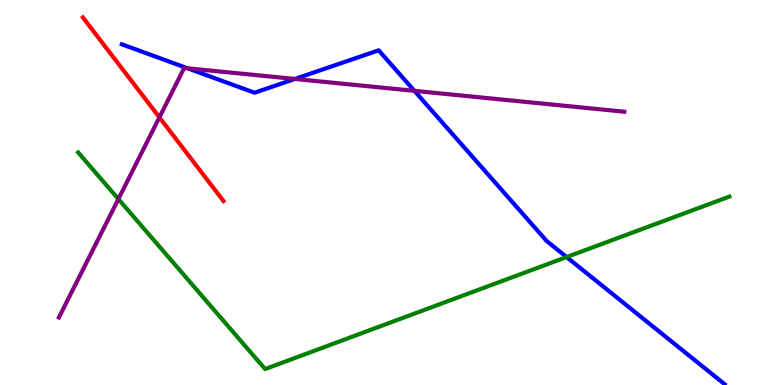[{'lines': ['blue', 'red'], 'intersections': []}, {'lines': ['green', 'red'], 'intersections': []}, {'lines': ['purple', 'red'], 'intersections': [{'x': 2.06, 'y': 6.95}]}, {'lines': ['blue', 'green'], 'intersections': [{'x': 7.31, 'y': 3.32}]}, {'lines': ['blue', 'purple'], 'intersections': [{'x': 2.42, 'y': 8.23}, {'x': 3.8, 'y': 7.95}, {'x': 5.35, 'y': 7.64}]}, {'lines': ['green', 'purple'], 'intersections': [{'x': 1.53, 'y': 4.83}]}]